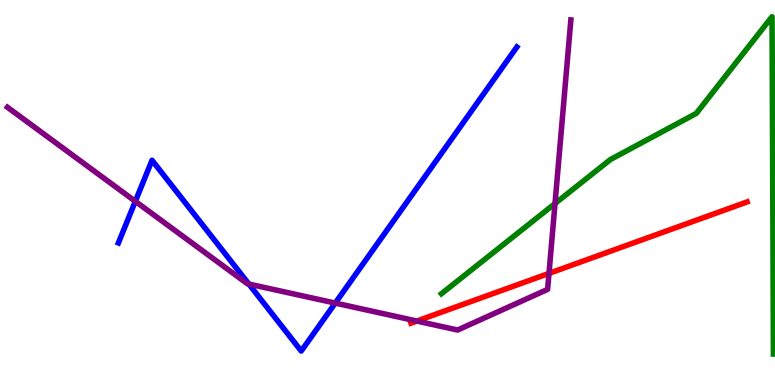[{'lines': ['blue', 'red'], 'intersections': []}, {'lines': ['green', 'red'], 'intersections': []}, {'lines': ['purple', 'red'], 'intersections': [{'x': 5.38, 'y': 1.66}, {'x': 7.08, 'y': 2.9}]}, {'lines': ['blue', 'green'], 'intersections': []}, {'lines': ['blue', 'purple'], 'intersections': [{'x': 1.75, 'y': 4.77}, {'x': 3.21, 'y': 2.62}, {'x': 4.33, 'y': 2.13}]}, {'lines': ['green', 'purple'], 'intersections': [{'x': 7.16, 'y': 4.71}]}]